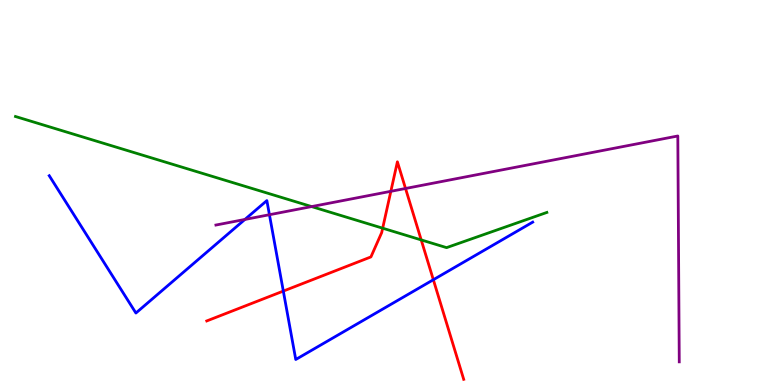[{'lines': ['blue', 'red'], 'intersections': [{'x': 3.66, 'y': 2.44}, {'x': 5.59, 'y': 2.73}]}, {'lines': ['green', 'red'], 'intersections': [{'x': 4.94, 'y': 4.07}, {'x': 5.43, 'y': 3.77}]}, {'lines': ['purple', 'red'], 'intersections': [{'x': 5.04, 'y': 5.03}, {'x': 5.23, 'y': 5.1}]}, {'lines': ['blue', 'green'], 'intersections': []}, {'lines': ['blue', 'purple'], 'intersections': [{'x': 3.16, 'y': 4.3}, {'x': 3.48, 'y': 4.42}]}, {'lines': ['green', 'purple'], 'intersections': [{'x': 4.02, 'y': 4.63}]}]